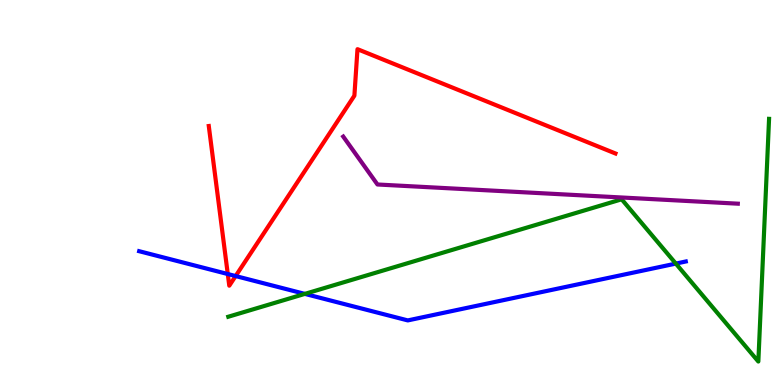[{'lines': ['blue', 'red'], 'intersections': [{'x': 2.94, 'y': 2.88}, {'x': 3.04, 'y': 2.83}]}, {'lines': ['green', 'red'], 'intersections': []}, {'lines': ['purple', 'red'], 'intersections': []}, {'lines': ['blue', 'green'], 'intersections': [{'x': 3.93, 'y': 2.37}, {'x': 8.72, 'y': 3.15}]}, {'lines': ['blue', 'purple'], 'intersections': []}, {'lines': ['green', 'purple'], 'intersections': []}]